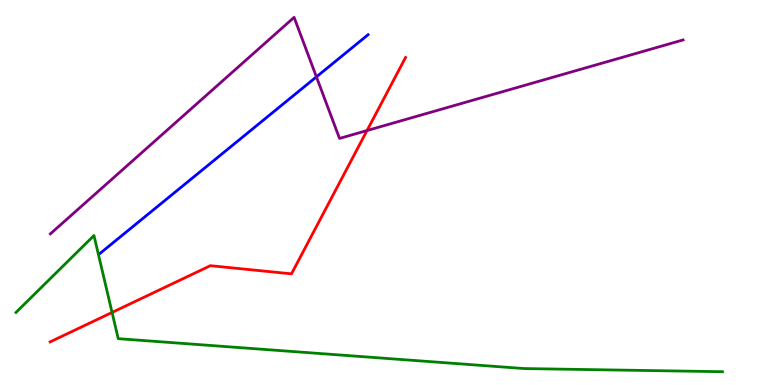[{'lines': ['blue', 'red'], 'intersections': []}, {'lines': ['green', 'red'], 'intersections': [{'x': 1.45, 'y': 1.88}]}, {'lines': ['purple', 'red'], 'intersections': [{'x': 4.74, 'y': 6.61}]}, {'lines': ['blue', 'green'], 'intersections': []}, {'lines': ['blue', 'purple'], 'intersections': [{'x': 4.08, 'y': 8.0}]}, {'lines': ['green', 'purple'], 'intersections': []}]